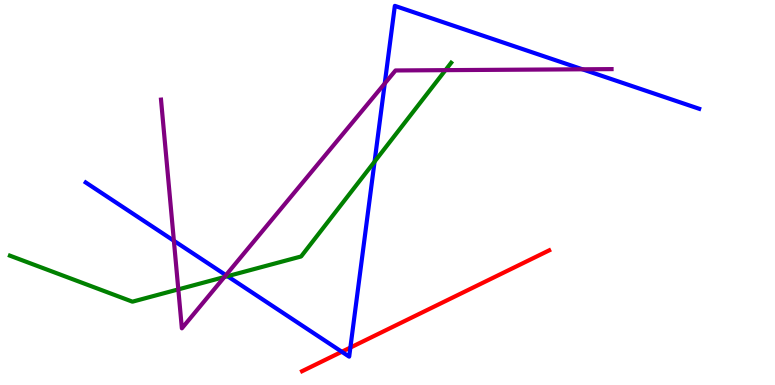[{'lines': ['blue', 'red'], 'intersections': [{'x': 4.41, 'y': 0.863}, {'x': 4.52, 'y': 0.972}]}, {'lines': ['green', 'red'], 'intersections': []}, {'lines': ['purple', 'red'], 'intersections': []}, {'lines': ['blue', 'green'], 'intersections': [{'x': 2.94, 'y': 2.83}, {'x': 4.83, 'y': 5.8}]}, {'lines': ['blue', 'purple'], 'intersections': [{'x': 2.24, 'y': 3.75}, {'x': 2.92, 'y': 2.85}, {'x': 4.96, 'y': 7.83}, {'x': 7.51, 'y': 8.2}]}, {'lines': ['green', 'purple'], 'intersections': [{'x': 2.3, 'y': 2.48}, {'x': 2.9, 'y': 2.8}, {'x': 5.75, 'y': 8.18}]}]